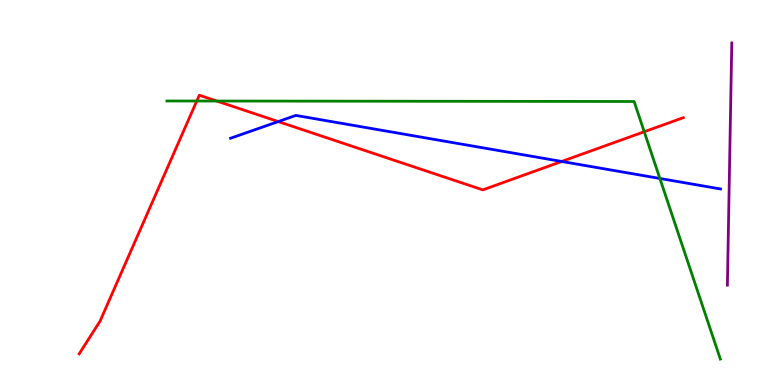[{'lines': ['blue', 'red'], 'intersections': [{'x': 3.59, 'y': 6.84}, {'x': 7.25, 'y': 5.81}]}, {'lines': ['green', 'red'], 'intersections': [{'x': 2.54, 'y': 7.38}, {'x': 2.8, 'y': 7.38}, {'x': 8.31, 'y': 6.58}]}, {'lines': ['purple', 'red'], 'intersections': []}, {'lines': ['blue', 'green'], 'intersections': [{'x': 8.51, 'y': 5.36}]}, {'lines': ['blue', 'purple'], 'intersections': []}, {'lines': ['green', 'purple'], 'intersections': []}]